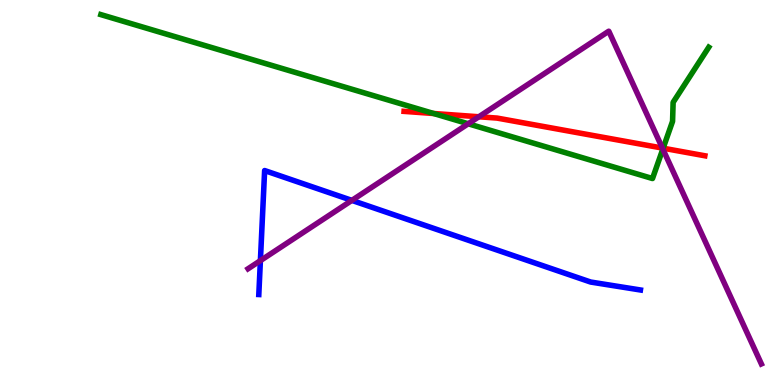[{'lines': ['blue', 'red'], 'intersections': []}, {'lines': ['green', 'red'], 'intersections': [{'x': 5.6, 'y': 7.05}, {'x': 8.56, 'y': 6.15}]}, {'lines': ['purple', 'red'], 'intersections': [{'x': 6.18, 'y': 6.97}, {'x': 8.55, 'y': 6.15}]}, {'lines': ['blue', 'green'], 'intersections': []}, {'lines': ['blue', 'purple'], 'intersections': [{'x': 3.36, 'y': 3.23}, {'x': 4.54, 'y': 4.8}]}, {'lines': ['green', 'purple'], 'intersections': [{'x': 6.04, 'y': 6.79}, {'x': 8.55, 'y': 6.13}]}]